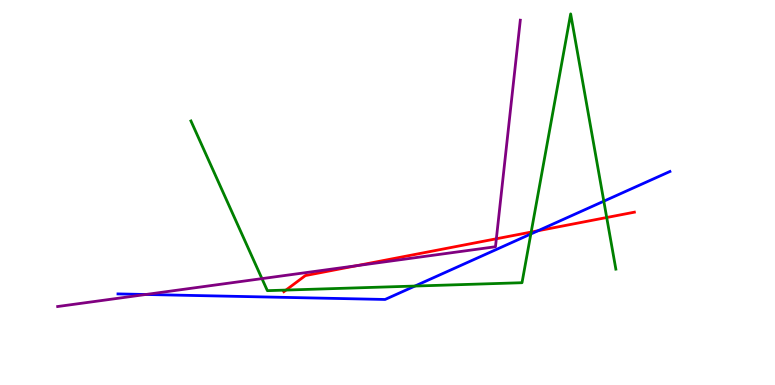[{'lines': ['blue', 'red'], 'intersections': [{'x': 6.94, 'y': 4.01}]}, {'lines': ['green', 'red'], 'intersections': [{'x': 3.69, 'y': 2.47}, {'x': 6.85, 'y': 3.97}, {'x': 7.83, 'y': 4.35}]}, {'lines': ['purple', 'red'], 'intersections': [{'x': 4.6, 'y': 3.1}, {'x': 6.4, 'y': 3.8}]}, {'lines': ['blue', 'green'], 'intersections': [{'x': 5.35, 'y': 2.57}, {'x': 6.85, 'y': 3.92}, {'x': 7.79, 'y': 4.77}]}, {'lines': ['blue', 'purple'], 'intersections': [{'x': 1.88, 'y': 2.35}]}, {'lines': ['green', 'purple'], 'intersections': [{'x': 3.38, 'y': 2.76}]}]